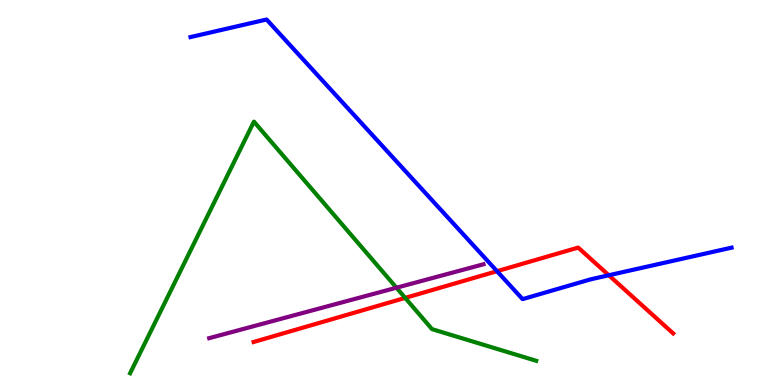[{'lines': ['blue', 'red'], 'intersections': [{'x': 6.41, 'y': 2.96}, {'x': 7.86, 'y': 2.85}]}, {'lines': ['green', 'red'], 'intersections': [{'x': 5.23, 'y': 2.26}]}, {'lines': ['purple', 'red'], 'intersections': []}, {'lines': ['blue', 'green'], 'intersections': []}, {'lines': ['blue', 'purple'], 'intersections': []}, {'lines': ['green', 'purple'], 'intersections': [{'x': 5.12, 'y': 2.53}]}]